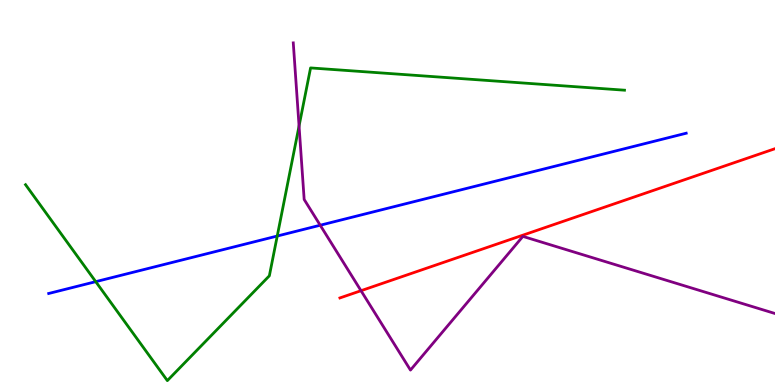[{'lines': ['blue', 'red'], 'intersections': []}, {'lines': ['green', 'red'], 'intersections': []}, {'lines': ['purple', 'red'], 'intersections': [{'x': 4.66, 'y': 2.45}]}, {'lines': ['blue', 'green'], 'intersections': [{'x': 1.24, 'y': 2.68}, {'x': 3.58, 'y': 3.87}]}, {'lines': ['blue', 'purple'], 'intersections': [{'x': 4.13, 'y': 4.15}]}, {'lines': ['green', 'purple'], 'intersections': [{'x': 3.86, 'y': 6.73}]}]